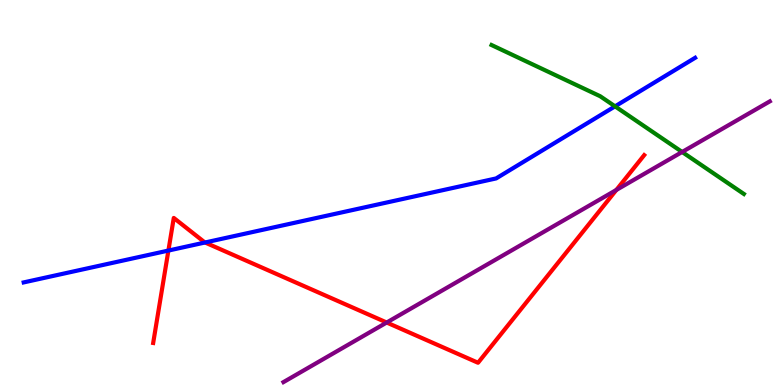[{'lines': ['blue', 'red'], 'intersections': [{'x': 2.17, 'y': 3.49}, {'x': 2.65, 'y': 3.7}]}, {'lines': ['green', 'red'], 'intersections': []}, {'lines': ['purple', 'red'], 'intersections': [{'x': 4.99, 'y': 1.62}, {'x': 7.95, 'y': 5.07}]}, {'lines': ['blue', 'green'], 'intersections': [{'x': 7.94, 'y': 7.24}]}, {'lines': ['blue', 'purple'], 'intersections': []}, {'lines': ['green', 'purple'], 'intersections': [{'x': 8.8, 'y': 6.05}]}]